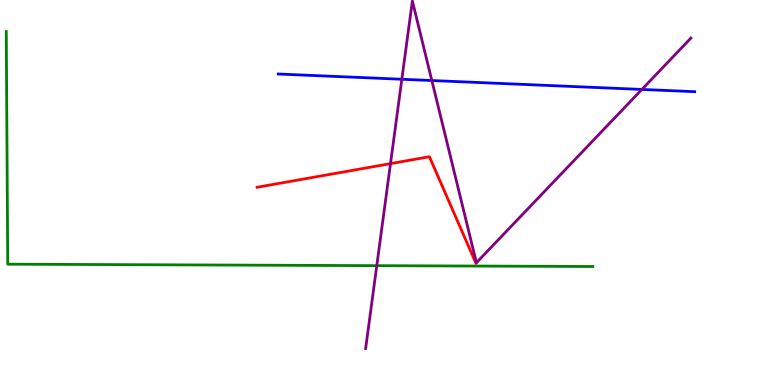[{'lines': ['blue', 'red'], 'intersections': []}, {'lines': ['green', 'red'], 'intersections': []}, {'lines': ['purple', 'red'], 'intersections': [{'x': 5.04, 'y': 5.75}]}, {'lines': ['blue', 'green'], 'intersections': []}, {'lines': ['blue', 'purple'], 'intersections': [{'x': 5.18, 'y': 7.94}, {'x': 5.57, 'y': 7.91}, {'x': 8.28, 'y': 7.68}]}, {'lines': ['green', 'purple'], 'intersections': [{'x': 4.86, 'y': 3.1}]}]